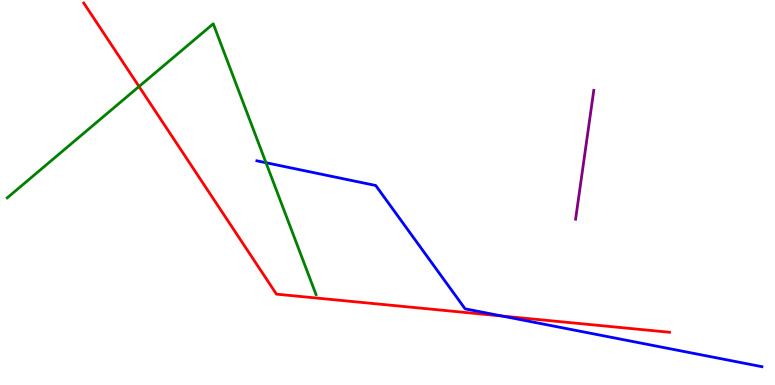[{'lines': ['blue', 'red'], 'intersections': [{'x': 6.48, 'y': 1.79}]}, {'lines': ['green', 'red'], 'intersections': [{'x': 1.79, 'y': 7.75}]}, {'lines': ['purple', 'red'], 'intersections': []}, {'lines': ['blue', 'green'], 'intersections': [{'x': 3.43, 'y': 5.77}]}, {'lines': ['blue', 'purple'], 'intersections': []}, {'lines': ['green', 'purple'], 'intersections': []}]